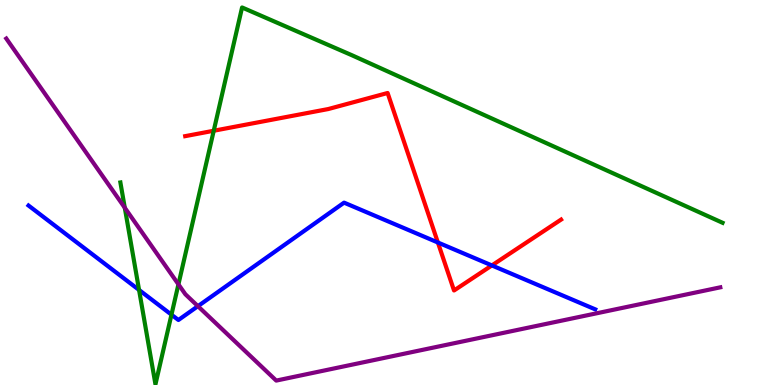[{'lines': ['blue', 'red'], 'intersections': [{'x': 5.65, 'y': 3.7}, {'x': 6.35, 'y': 3.11}]}, {'lines': ['green', 'red'], 'intersections': [{'x': 2.76, 'y': 6.6}]}, {'lines': ['purple', 'red'], 'intersections': []}, {'lines': ['blue', 'green'], 'intersections': [{'x': 1.79, 'y': 2.47}, {'x': 2.21, 'y': 1.83}]}, {'lines': ['blue', 'purple'], 'intersections': [{'x': 2.55, 'y': 2.05}]}, {'lines': ['green', 'purple'], 'intersections': [{'x': 1.61, 'y': 4.6}, {'x': 2.3, 'y': 2.61}]}]